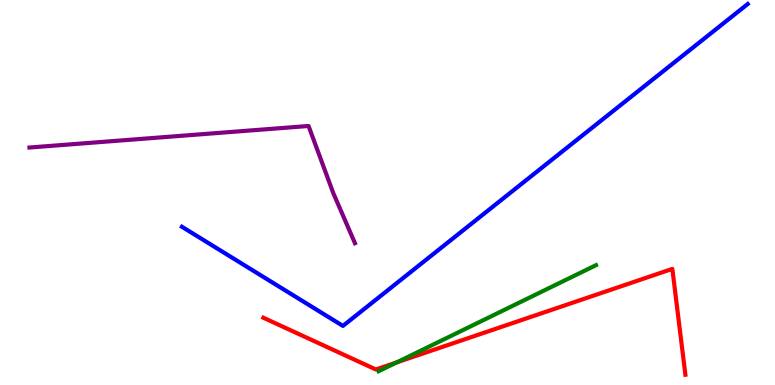[{'lines': ['blue', 'red'], 'intersections': []}, {'lines': ['green', 'red'], 'intersections': [{'x': 5.12, 'y': 0.588}]}, {'lines': ['purple', 'red'], 'intersections': []}, {'lines': ['blue', 'green'], 'intersections': []}, {'lines': ['blue', 'purple'], 'intersections': []}, {'lines': ['green', 'purple'], 'intersections': []}]